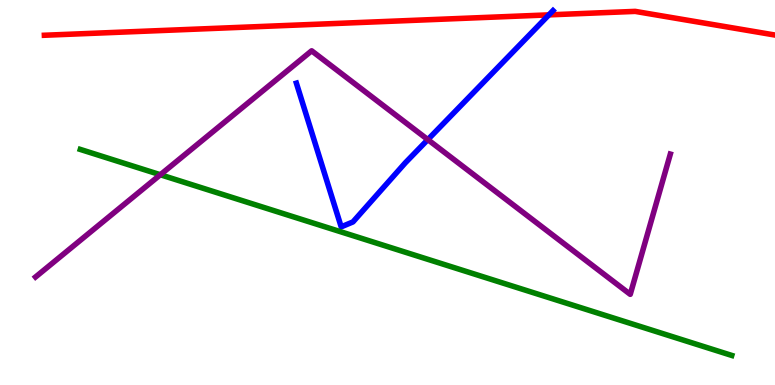[{'lines': ['blue', 'red'], 'intersections': [{'x': 7.08, 'y': 9.61}]}, {'lines': ['green', 'red'], 'intersections': []}, {'lines': ['purple', 'red'], 'intersections': []}, {'lines': ['blue', 'green'], 'intersections': []}, {'lines': ['blue', 'purple'], 'intersections': [{'x': 5.52, 'y': 6.37}]}, {'lines': ['green', 'purple'], 'intersections': [{'x': 2.07, 'y': 5.46}]}]